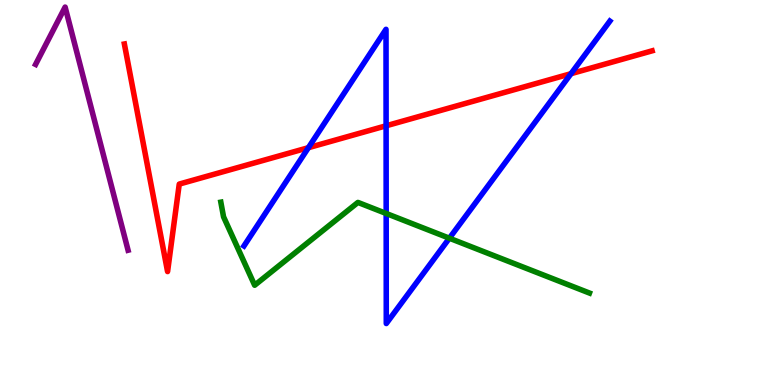[{'lines': ['blue', 'red'], 'intersections': [{'x': 3.98, 'y': 6.16}, {'x': 4.98, 'y': 6.73}, {'x': 7.37, 'y': 8.09}]}, {'lines': ['green', 'red'], 'intersections': []}, {'lines': ['purple', 'red'], 'intersections': []}, {'lines': ['blue', 'green'], 'intersections': [{'x': 4.98, 'y': 4.46}, {'x': 5.8, 'y': 3.81}]}, {'lines': ['blue', 'purple'], 'intersections': []}, {'lines': ['green', 'purple'], 'intersections': []}]